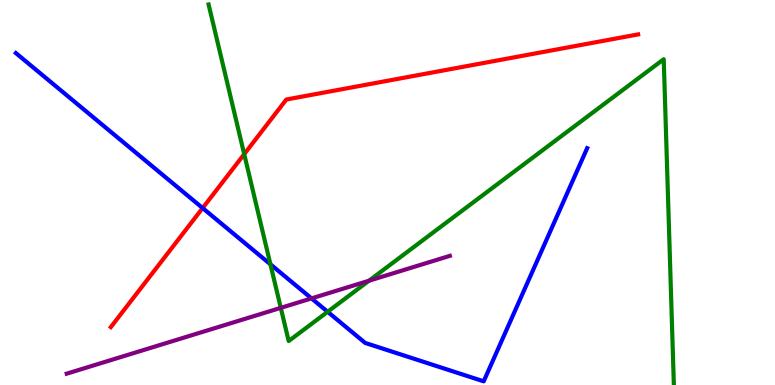[{'lines': ['blue', 'red'], 'intersections': [{'x': 2.61, 'y': 4.6}]}, {'lines': ['green', 'red'], 'intersections': [{'x': 3.15, 'y': 6.0}]}, {'lines': ['purple', 'red'], 'intersections': []}, {'lines': ['blue', 'green'], 'intersections': [{'x': 3.49, 'y': 3.14}, {'x': 4.23, 'y': 1.9}]}, {'lines': ['blue', 'purple'], 'intersections': [{'x': 4.02, 'y': 2.25}]}, {'lines': ['green', 'purple'], 'intersections': [{'x': 3.62, 'y': 2.0}, {'x': 4.76, 'y': 2.71}]}]